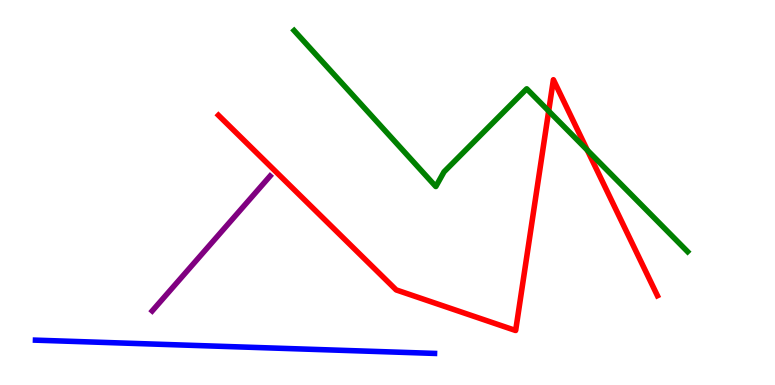[{'lines': ['blue', 'red'], 'intersections': []}, {'lines': ['green', 'red'], 'intersections': [{'x': 7.08, 'y': 7.12}, {'x': 7.58, 'y': 6.1}]}, {'lines': ['purple', 'red'], 'intersections': []}, {'lines': ['blue', 'green'], 'intersections': []}, {'lines': ['blue', 'purple'], 'intersections': []}, {'lines': ['green', 'purple'], 'intersections': []}]